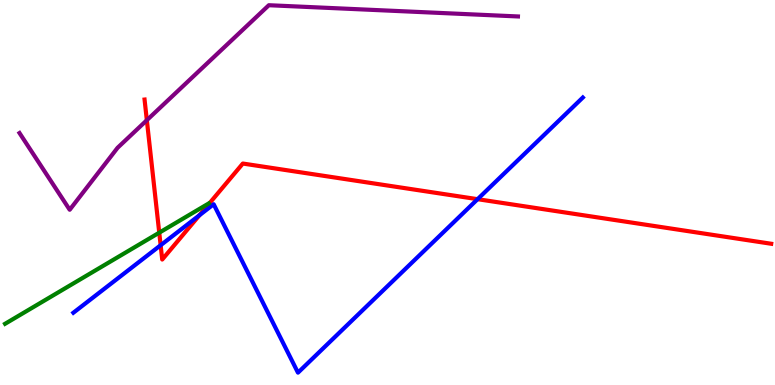[{'lines': ['blue', 'red'], 'intersections': [{'x': 2.07, 'y': 3.63}, {'x': 2.57, 'y': 4.41}, {'x': 6.16, 'y': 4.83}]}, {'lines': ['green', 'red'], 'intersections': [{'x': 2.05, 'y': 3.96}]}, {'lines': ['purple', 'red'], 'intersections': [{'x': 1.89, 'y': 6.88}]}, {'lines': ['blue', 'green'], 'intersections': []}, {'lines': ['blue', 'purple'], 'intersections': []}, {'lines': ['green', 'purple'], 'intersections': []}]